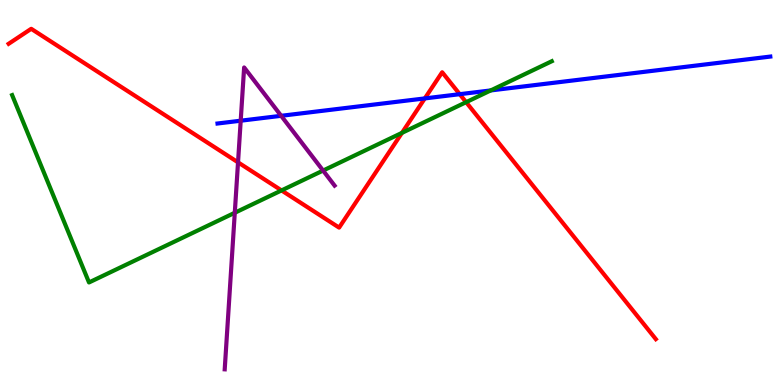[{'lines': ['blue', 'red'], 'intersections': [{'x': 5.48, 'y': 7.44}, {'x': 5.93, 'y': 7.55}]}, {'lines': ['green', 'red'], 'intersections': [{'x': 3.63, 'y': 5.05}, {'x': 5.19, 'y': 6.55}, {'x': 6.01, 'y': 7.35}]}, {'lines': ['purple', 'red'], 'intersections': [{'x': 3.07, 'y': 5.78}]}, {'lines': ['blue', 'green'], 'intersections': [{'x': 6.33, 'y': 7.65}]}, {'lines': ['blue', 'purple'], 'intersections': [{'x': 3.11, 'y': 6.86}, {'x': 3.63, 'y': 6.99}]}, {'lines': ['green', 'purple'], 'intersections': [{'x': 3.03, 'y': 4.47}, {'x': 4.17, 'y': 5.57}]}]